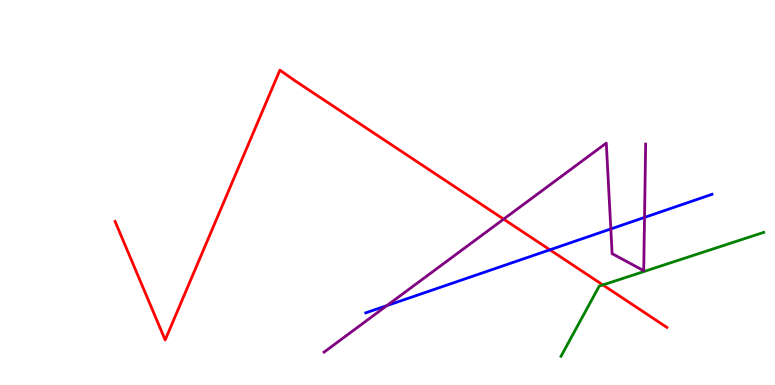[{'lines': ['blue', 'red'], 'intersections': [{'x': 7.1, 'y': 3.51}]}, {'lines': ['green', 'red'], 'intersections': [{'x': 7.78, 'y': 2.6}]}, {'lines': ['purple', 'red'], 'intersections': [{'x': 6.5, 'y': 4.31}]}, {'lines': ['blue', 'green'], 'intersections': []}, {'lines': ['blue', 'purple'], 'intersections': [{'x': 4.99, 'y': 2.06}, {'x': 7.88, 'y': 4.05}, {'x': 8.32, 'y': 4.35}]}, {'lines': ['green', 'purple'], 'intersections': []}]